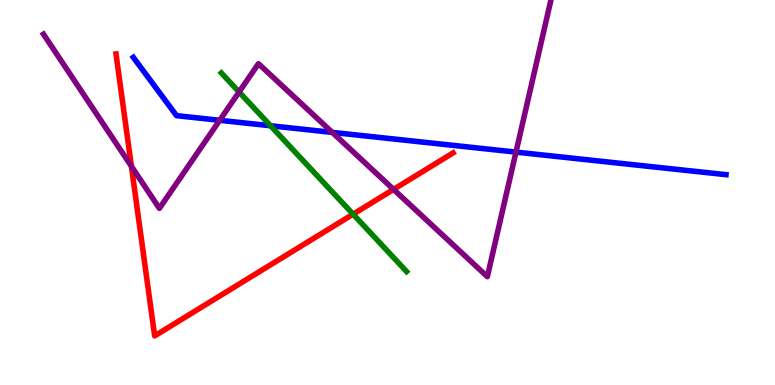[{'lines': ['blue', 'red'], 'intersections': []}, {'lines': ['green', 'red'], 'intersections': [{'x': 4.56, 'y': 4.44}]}, {'lines': ['purple', 'red'], 'intersections': [{'x': 1.7, 'y': 5.68}, {'x': 5.08, 'y': 5.08}]}, {'lines': ['blue', 'green'], 'intersections': [{'x': 3.49, 'y': 6.73}]}, {'lines': ['blue', 'purple'], 'intersections': [{'x': 2.83, 'y': 6.88}, {'x': 4.29, 'y': 6.56}, {'x': 6.66, 'y': 6.05}]}, {'lines': ['green', 'purple'], 'intersections': [{'x': 3.08, 'y': 7.61}]}]